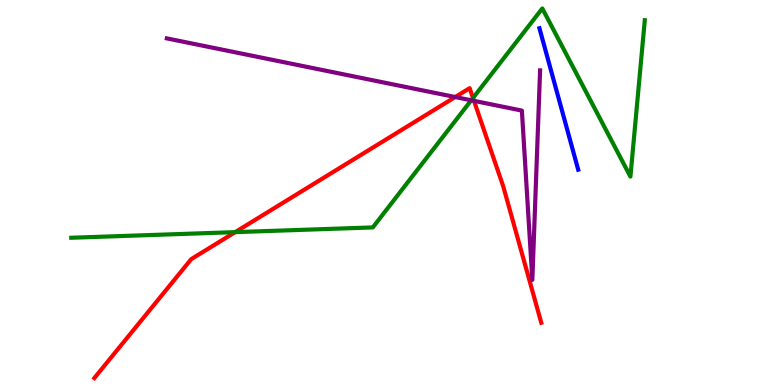[{'lines': ['blue', 'red'], 'intersections': []}, {'lines': ['green', 'red'], 'intersections': [{'x': 3.03, 'y': 3.97}, {'x': 6.1, 'y': 7.46}]}, {'lines': ['purple', 'red'], 'intersections': [{'x': 5.87, 'y': 7.48}, {'x': 6.12, 'y': 7.38}]}, {'lines': ['blue', 'green'], 'intersections': []}, {'lines': ['blue', 'purple'], 'intersections': []}, {'lines': ['green', 'purple'], 'intersections': [{'x': 6.08, 'y': 7.4}]}]